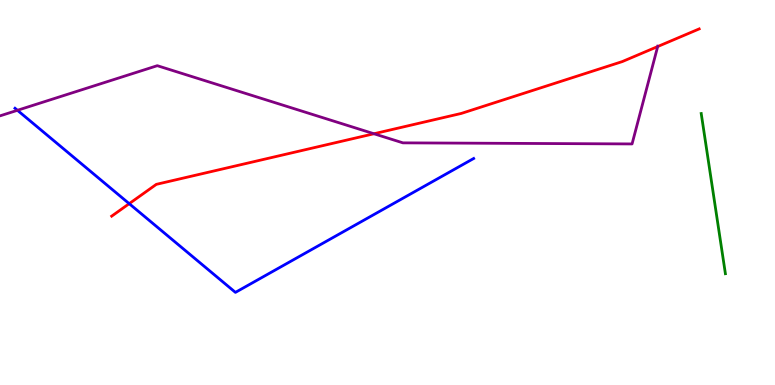[{'lines': ['blue', 'red'], 'intersections': [{'x': 1.67, 'y': 4.71}]}, {'lines': ['green', 'red'], 'intersections': []}, {'lines': ['purple', 'red'], 'intersections': [{'x': 4.83, 'y': 6.53}, {'x': 8.49, 'y': 8.79}]}, {'lines': ['blue', 'green'], 'intersections': []}, {'lines': ['blue', 'purple'], 'intersections': [{'x': 0.225, 'y': 7.14}]}, {'lines': ['green', 'purple'], 'intersections': []}]